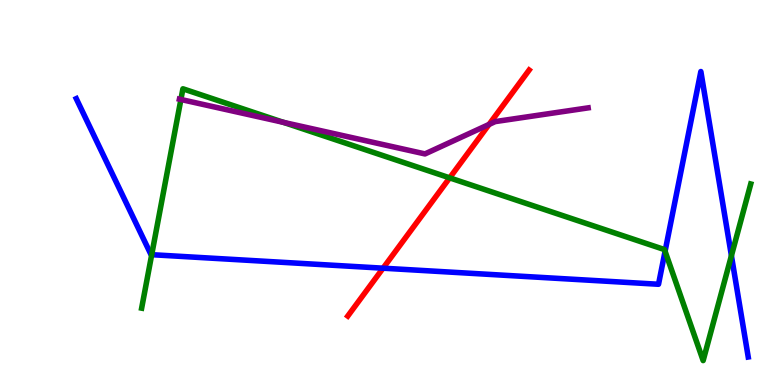[{'lines': ['blue', 'red'], 'intersections': [{'x': 4.94, 'y': 3.03}]}, {'lines': ['green', 'red'], 'intersections': [{'x': 5.8, 'y': 5.38}]}, {'lines': ['purple', 'red'], 'intersections': [{'x': 6.31, 'y': 6.77}]}, {'lines': ['blue', 'green'], 'intersections': [{'x': 1.96, 'y': 3.38}, {'x': 8.58, 'y': 3.47}, {'x': 9.44, 'y': 3.36}]}, {'lines': ['blue', 'purple'], 'intersections': []}, {'lines': ['green', 'purple'], 'intersections': [{'x': 2.33, 'y': 7.42}, {'x': 3.66, 'y': 6.82}]}]